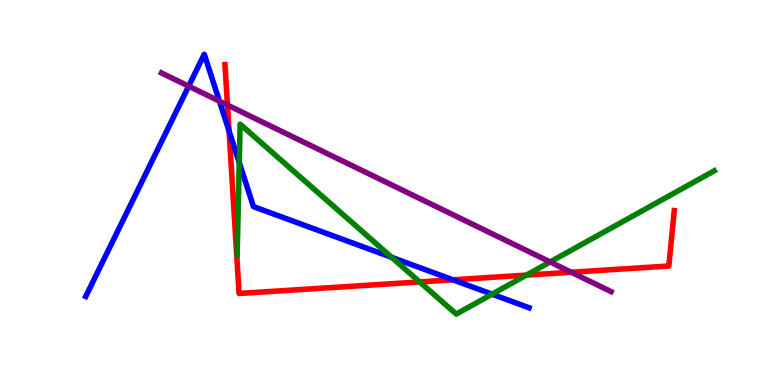[{'lines': ['blue', 'red'], 'intersections': [{'x': 2.96, 'y': 6.6}, {'x': 5.84, 'y': 2.73}]}, {'lines': ['green', 'red'], 'intersections': [{'x': 5.42, 'y': 2.68}, {'x': 6.79, 'y': 2.85}]}, {'lines': ['purple', 'red'], 'intersections': [{'x': 2.93, 'y': 7.27}, {'x': 7.37, 'y': 2.93}]}, {'lines': ['blue', 'green'], 'intersections': [{'x': 3.09, 'y': 5.78}, {'x': 5.05, 'y': 3.32}, {'x': 6.35, 'y': 2.36}]}, {'lines': ['blue', 'purple'], 'intersections': [{'x': 2.43, 'y': 7.76}, {'x': 2.83, 'y': 7.37}]}, {'lines': ['green', 'purple'], 'intersections': [{'x': 7.1, 'y': 3.2}]}]